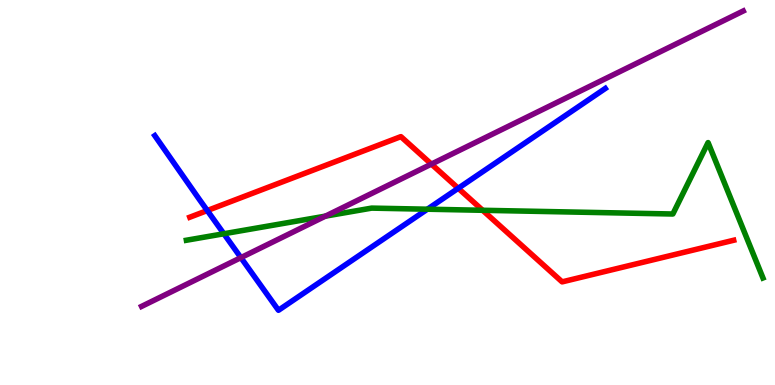[{'lines': ['blue', 'red'], 'intersections': [{'x': 2.67, 'y': 4.53}, {'x': 5.91, 'y': 5.11}]}, {'lines': ['green', 'red'], 'intersections': [{'x': 6.23, 'y': 4.54}]}, {'lines': ['purple', 'red'], 'intersections': [{'x': 5.57, 'y': 5.74}]}, {'lines': ['blue', 'green'], 'intersections': [{'x': 2.89, 'y': 3.93}, {'x': 5.51, 'y': 4.57}]}, {'lines': ['blue', 'purple'], 'intersections': [{'x': 3.11, 'y': 3.31}]}, {'lines': ['green', 'purple'], 'intersections': [{'x': 4.2, 'y': 4.39}]}]